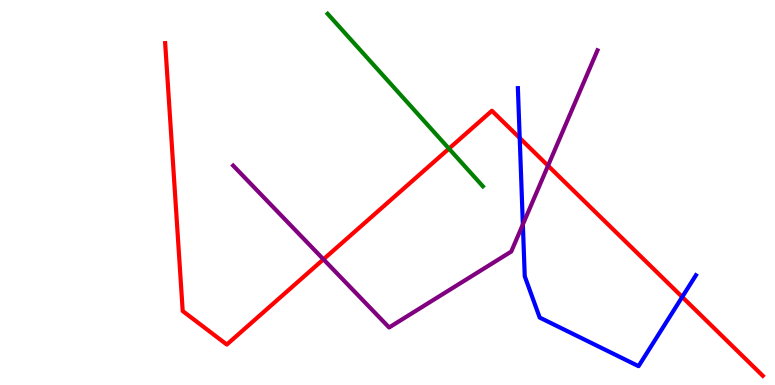[{'lines': ['blue', 'red'], 'intersections': [{'x': 6.71, 'y': 6.42}, {'x': 8.8, 'y': 2.29}]}, {'lines': ['green', 'red'], 'intersections': [{'x': 5.79, 'y': 6.14}]}, {'lines': ['purple', 'red'], 'intersections': [{'x': 4.17, 'y': 3.26}, {'x': 7.07, 'y': 5.7}]}, {'lines': ['blue', 'green'], 'intersections': []}, {'lines': ['blue', 'purple'], 'intersections': [{'x': 6.75, 'y': 4.17}]}, {'lines': ['green', 'purple'], 'intersections': []}]